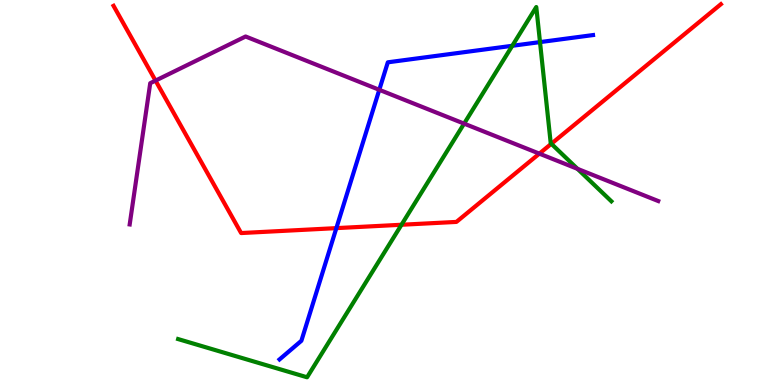[{'lines': ['blue', 'red'], 'intersections': [{'x': 4.34, 'y': 4.07}]}, {'lines': ['green', 'red'], 'intersections': [{'x': 5.18, 'y': 4.16}, {'x': 7.11, 'y': 6.27}]}, {'lines': ['purple', 'red'], 'intersections': [{'x': 2.01, 'y': 7.91}, {'x': 6.96, 'y': 6.01}]}, {'lines': ['blue', 'green'], 'intersections': [{'x': 6.61, 'y': 8.81}, {'x': 6.97, 'y': 8.91}]}, {'lines': ['blue', 'purple'], 'intersections': [{'x': 4.89, 'y': 7.67}]}, {'lines': ['green', 'purple'], 'intersections': [{'x': 5.99, 'y': 6.79}, {'x': 7.45, 'y': 5.61}]}]